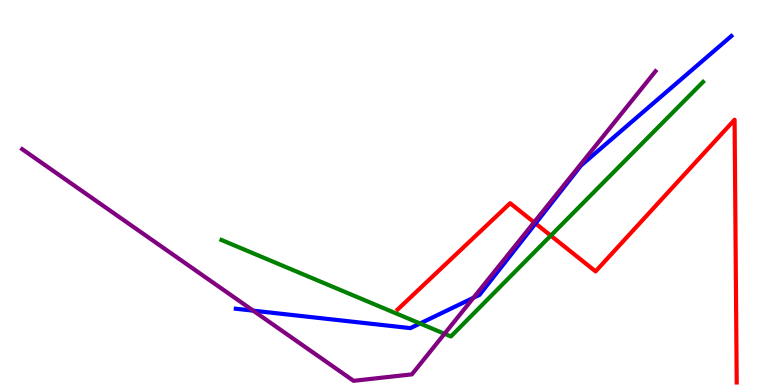[{'lines': ['blue', 'red'], 'intersections': [{'x': 6.91, 'y': 4.2}]}, {'lines': ['green', 'red'], 'intersections': [{'x': 7.11, 'y': 3.88}]}, {'lines': ['purple', 'red'], 'intersections': [{'x': 6.89, 'y': 4.23}]}, {'lines': ['blue', 'green'], 'intersections': [{'x': 5.42, 'y': 1.6}]}, {'lines': ['blue', 'purple'], 'intersections': [{'x': 3.27, 'y': 1.93}, {'x': 6.11, 'y': 2.27}]}, {'lines': ['green', 'purple'], 'intersections': [{'x': 5.74, 'y': 1.33}]}]